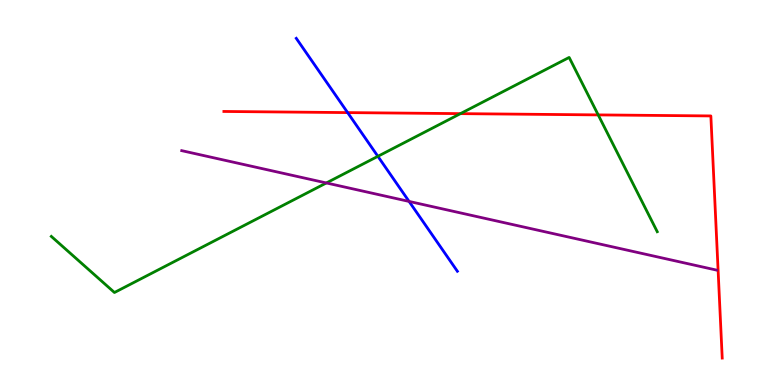[{'lines': ['blue', 'red'], 'intersections': [{'x': 4.49, 'y': 7.08}]}, {'lines': ['green', 'red'], 'intersections': [{'x': 5.94, 'y': 7.05}, {'x': 7.72, 'y': 7.02}]}, {'lines': ['purple', 'red'], 'intersections': []}, {'lines': ['blue', 'green'], 'intersections': [{'x': 4.88, 'y': 5.94}]}, {'lines': ['blue', 'purple'], 'intersections': [{'x': 5.28, 'y': 4.77}]}, {'lines': ['green', 'purple'], 'intersections': [{'x': 4.21, 'y': 5.25}]}]